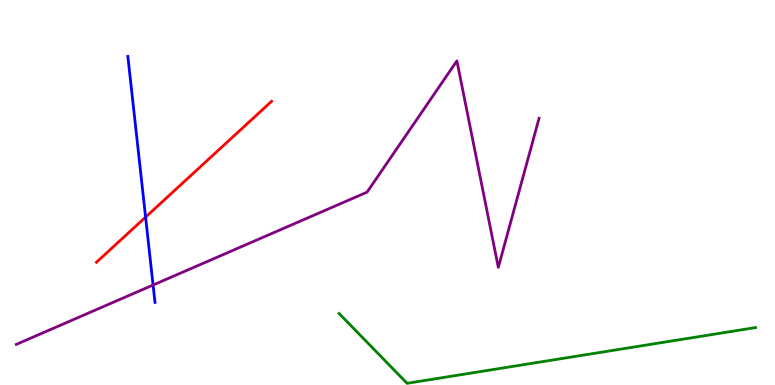[{'lines': ['blue', 'red'], 'intersections': [{'x': 1.88, 'y': 4.36}]}, {'lines': ['green', 'red'], 'intersections': []}, {'lines': ['purple', 'red'], 'intersections': []}, {'lines': ['blue', 'green'], 'intersections': []}, {'lines': ['blue', 'purple'], 'intersections': [{'x': 1.98, 'y': 2.6}]}, {'lines': ['green', 'purple'], 'intersections': []}]